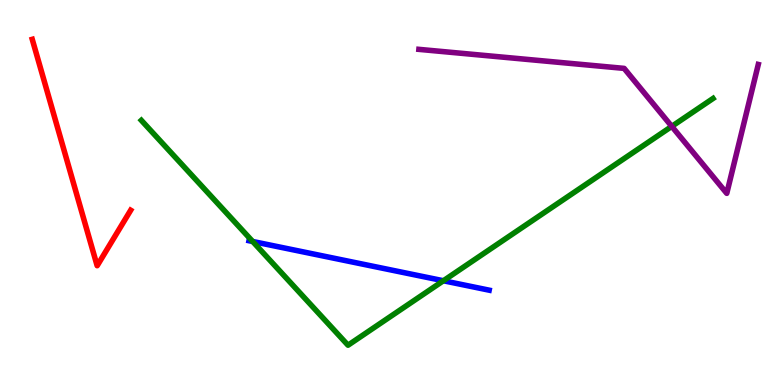[{'lines': ['blue', 'red'], 'intersections': []}, {'lines': ['green', 'red'], 'intersections': []}, {'lines': ['purple', 'red'], 'intersections': []}, {'lines': ['blue', 'green'], 'intersections': [{'x': 3.26, 'y': 3.73}, {'x': 5.72, 'y': 2.71}]}, {'lines': ['blue', 'purple'], 'intersections': []}, {'lines': ['green', 'purple'], 'intersections': [{'x': 8.67, 'y': 6.72}]}]